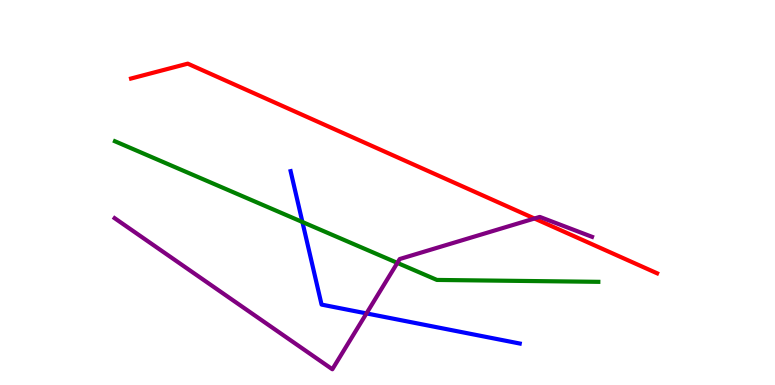[{'lines': ['blue', 'red'], 'intersections': []}, {'lines': ['green', 'red'], 'intersections': []}, {'lines': ['purple', 'red'], 'intersections': [{'x': 6.9, 'y': 4.32}]}, {'lines': ['blue', 'green'], 'intersections': [{'x': 3.9, 'y': 4.23}]}, {'lines': ['blue', 'purple'], 'intersections': [{'x': 4.73, 'y': 1.86}]}, {'lines': ['green', 'purple'], 'intersections': [{'x': 5.13, 'y': 3.17}]}]